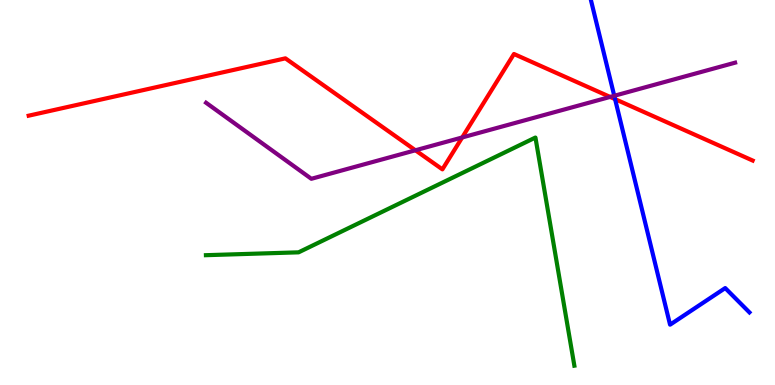[{'lines': ['blue', 'red'], 'intersections': [{'x': 7.94, 'y': 7.43}]}, {'lines': ['green', 'red'], 'intersections': []}, {'lines': ['purple', 'red'], 'intersections': [{'x': 5.36, 'y': 6.1}, {'x': 5.96, 'y': 6.43}, {'x': 7.87, 'y': 7.48}]}, {'lines': ['blue', 'green'], 'intersections': []}, {'lines': ['blue', 'purple'], 'intersections': [{'x': 7.93, 'y': 7.51}]}, {'lines': ['green', 'purple'], 'intersections': []}]